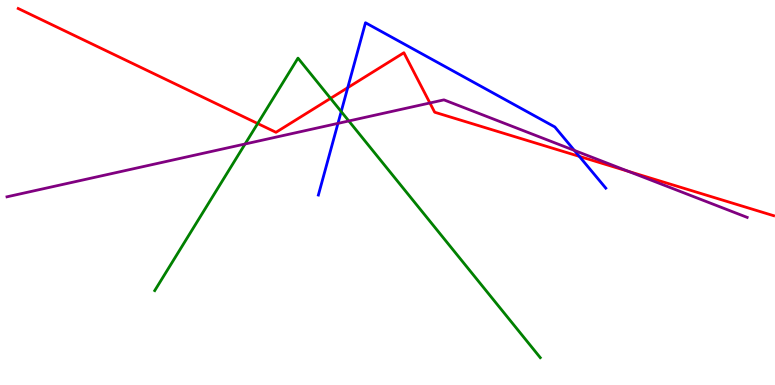[{'lines': ['blue', 'red'], 'intersections': [{'x': 4.49, 'y': 7.72}, {'x': 7.48, 'y': 5.94}]}, {'lines': ['green', 'red'], 'intersections': [{'x': 3.33, 'y': 6.79}, {'x': 4.26, 'y': 7.44}]}, {'lines': ['purple', 'red'], 'intersections': [{'x': 5.55, 'y': 7.33}, {'x': 8.11, 'y': 5.55}]}, {'lines': ['blue', 'green'], 'intersections': [{'x': 4.4, 'y': 7.1}]}, {'lines': ['blue', 'purple'], 'intersections': [{'x': 4.36, 'y': 6.8}, {'x': 7.41, 'y': 6.09}]}, {'lines': ['green', 'purple'], 'intersections': [{'x': 3.16, 'y': 6.26}, {'x': 4.5, 'y': 6.86}]}]